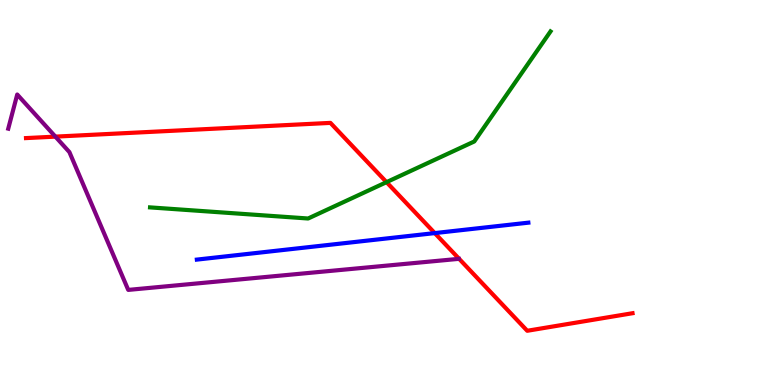[{'lines': ['blue', 'red'], 'intersections': [{'x': 5.61, 'y': 3.95}]}, {'lines': ['green', 'red'], 'intersections': [{'x': 4.99, 'y': 5.27}]}, {'lines': ['purple', 'red'], 'intersections': [{'x': 0.715, 'y': 6.45}]}, {'lines': ['blue', 'green'], 'intersections': []}, {'lines': ['blue', 'purple'], 'intersections': []}, {'lines': ['green', 'purple'], 'intersections': []}]